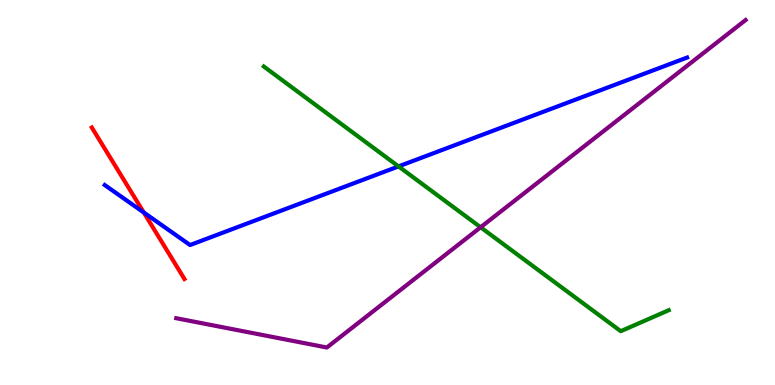[{'lines': ['blue', 'red'], 'intersections': [{'x': 1.86, 'y': 4.48}]}, {'lines': ['green', 'red'], 'intersections': []}, {'lines': ['purple', 'red'], 'intersections': []}, {'lines': ['blue', 'green'], 'intersections': [{'x': 5.14, 'y': 5.68}]}, {'lines': ['blue', 'purple'], 'intersections': []}, {'lines': ['green', 'purple'], 'intersections': [{'x': 6.2, 'y': 4.1}]}]